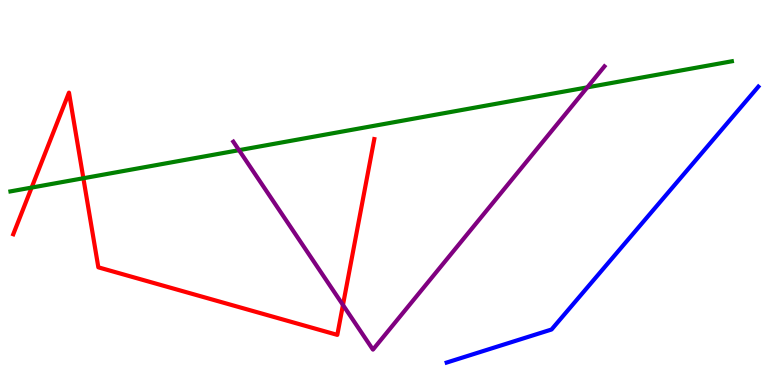[{'lines': ['blue', 'red'], 'intersections': []}, {'lines': ['green', 'red'], 'intersections': [{'x': 0.408, 'y': 5.13}, {'x': 1.08, 'y': 5.37}]}, {'lines': ['purple', 'red'], 'intersections': [{'x': 4.43, 'y': 2.08}]}, {'lines': ['blue', 'green'], 'intersections': []}, {'lines': ['blue', 'purple'], 'intersections': []}, {'lines': ['green', 'purple'], 'intersections': [{'x': 3.08, 'y': 6.1}, {'x': 7.58, 'y': 7.73}]}]